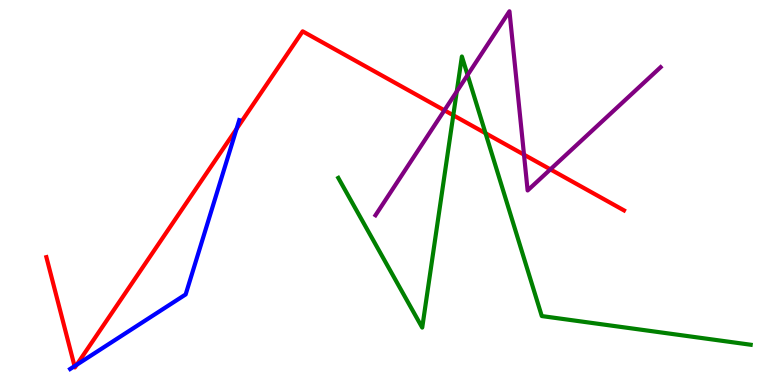[{'lines': ['blue', 'red'], 'intersections': [{'x': 0.962, 'y': 0.49}, {'x': 0.99, 'y': 0.526}, {'x': 3.05, 'y': 6.65}]}, {'lines': ['green', 'red'], 'intersections': [{'x': 5.85, 'y': 7.01}, {'x': 6.26, 'y': 6.54}]}, {'lines': ['purple', 'red'], 'intersections': [{'x': 5.73, 'y': 7.13}, {'x': 6.76, 'y': 5.98}, {'x': 7.1, 'y': 5.6}]}, {'lines': ['blue', 'green'], 'intersections': []}, {'lines': ['blue', 'purple'], 'intersections': []}, {'lines': ['green', 'purple'], 'intersections': [{'x': 5.89, 'y': 7.62}, {'x': 6.03, 'y': 8.05}]}]